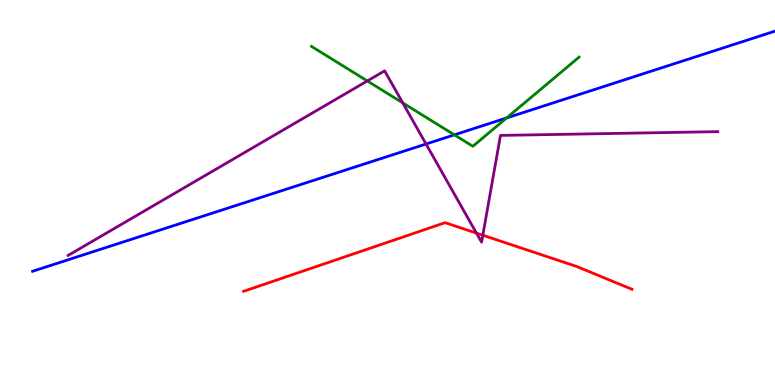[{'lines': ['blue', 'red'], 'intersections': []}, {'lines': ['green', 'red'], 'intersections': []}, {'lines': ['purple', 'red'], 'intersections': [{'x': 6.15, 'y': 3.95}, {'x': 6.23, 'y': 3.89}]}, {'lines': ['blue', 'green'], 'intersections': [{'x': 5.86, 'y': 6.5}, {'x': 6.54, 'y': 6.94}]}, {'lines': ['blue', 'purple'], 'intersections': [{'x': 5.5, 'y': 6.26}]}, {'lines': ['green', 'purple'], 'intersections': [{'x': 4.74, 'y': 7.9}, {'x': 5.2, 'y': 7.33}]}]